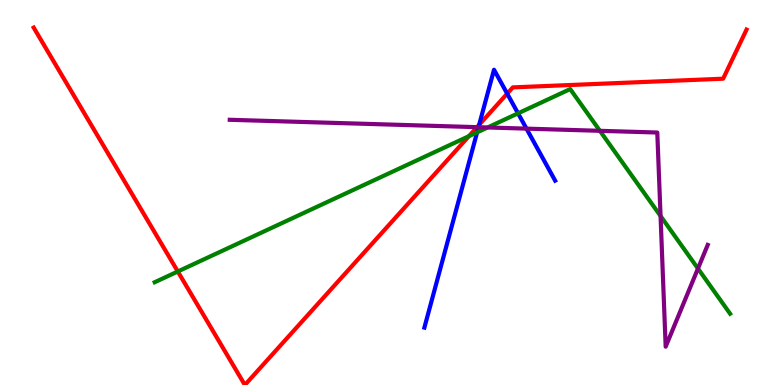[{'lines': ['blue', 'red'], 'intersections': [{'x': 6.18, 'y': 6.76}, {'x': 6.54, 'y': 7.57}]}, {'lines': ['green', 'red'], 'intersections': [{'x': 2.29, 'y': 2.95}, {'x': 6.05, 'y': 6.46}]}, {'lines': ['purple', 'red'], 'intersections': [{'x': 6.16, 'y': 6.7}]}, {'lines': ['blue', 'green'], 'intersections': [{'x': 6.16, 'y': 6.56}, {'x': 6.68, 'y': 7.06}]}, {'lines': ['blue', 'purple'], 'intersections': [{'x': 6.17, 'y': 6.7}, {'x': 6.79, 'y': 6.66}]}, {'lines': ['green', 'purple'], 'intersections': [{'x': 6.29, 'y': 6.69}, {'x': 7.74, 'y': 6.6}, {'x': 8.52, 'y': 4.39}, {'x': 9.01, 'y': 3.02}]}]